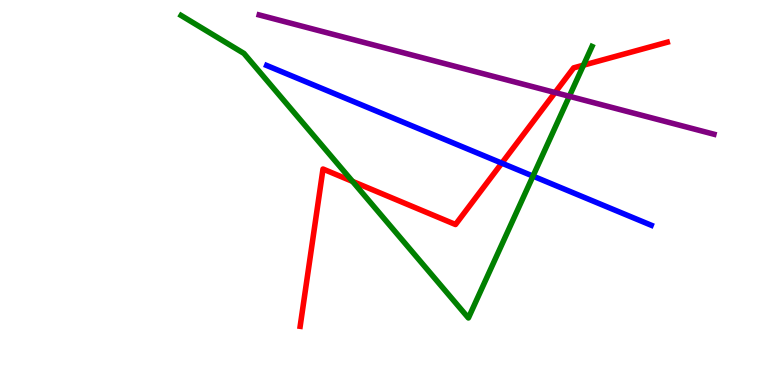[{'lines': ['blue', 'red'], 'intersections': [{'x': 6.47, 'y': 5.76}]}, {'lines': ['green', 'red'], 'intersections': [{'x': 4.55, 'y': 5.29}, {'x': 7.53, 'y': 8.31}]}, {'lines': ['purple', 'red'], 'intersections': [{'x': 7.16, 'y': 7.6}]}, {'lines': ['blue', 'green'], 'intersections': [{'x': 6.88, 'y': 5.43}]}, {'lines': ['blue', 'purple'], 'intersections': []}, {'lines': ['green', 'purple'], 'intersections': [{'x': 7.35, 'y': 7.5}]}]